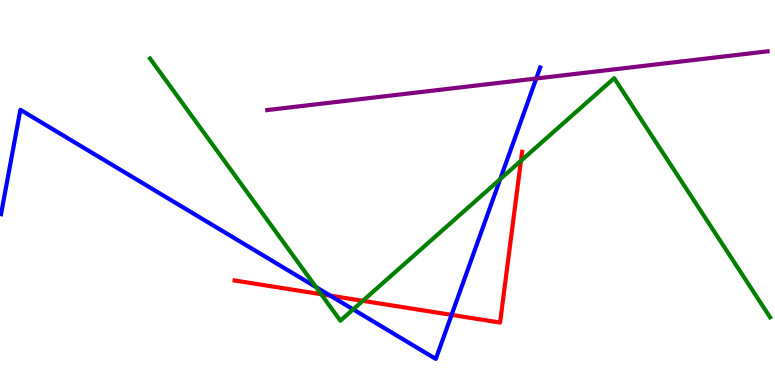[{'lines': ['blue', 'red'], 'intersections': [{'x': 4.26, 'y': 2.32}, {'x': 5.83, 'y': 1.82}]}, {'lines': ['green', 'red'], 'intersections': [{'x': 4.14, 'y': 2.36}, {'x': 4.68, 'y': 2.19}, {'x': 6.72, 'y': 5.82}]}, {'lines': ['purple', 'red'], 'intersections': []}, {'lines': ['blue', 'green'], 'intersections': [{'x': 4.08, 'y': 2.54}, {'x': 4.56, 'y': 1.96}, {'x': 6.45, 'y': 5.35}]}, {'lines': ['blue', 'purple'], 'intersections': [{'x': 6.92, 'y': 7.96}]}, {'lines': ['green', 'purple'], 'intersections': []}]